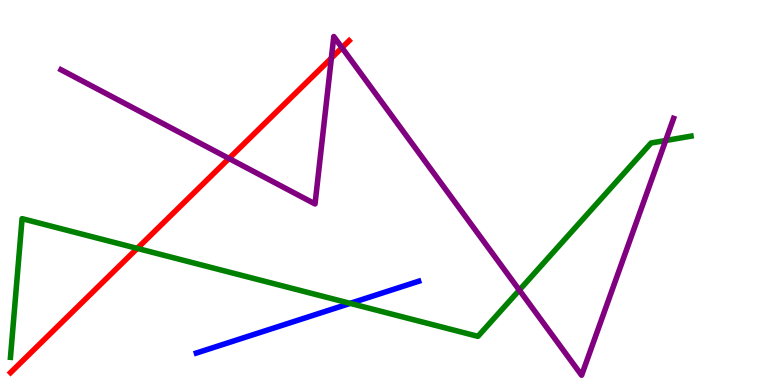[{'lines': ['blue', 'red'], 'intersections': []}, {'lines': ['green', 'red'], 'intersections': [{'x': 1.77, 'y': 3.55}]}, {'lines': ['purple', 'red'], 'intersections': [{'x': 2.95, 'y': 5.88}, {'x': 4.28, 'y': 8.49}, {'x': 4.41, 'y': 8.76}]}, {'lines': ['blue', 'green'], 'intersections': [{'x': 4.52, 'y': 2.12}]}, {'lines': ['blue', 'purple'], 'intersections': []}, {'lines': ['green', 'purple'], 'intersections': [{'x': 6.7, 'y': 2.46}, {'x': 8.59, 'y': 6.35}]}]